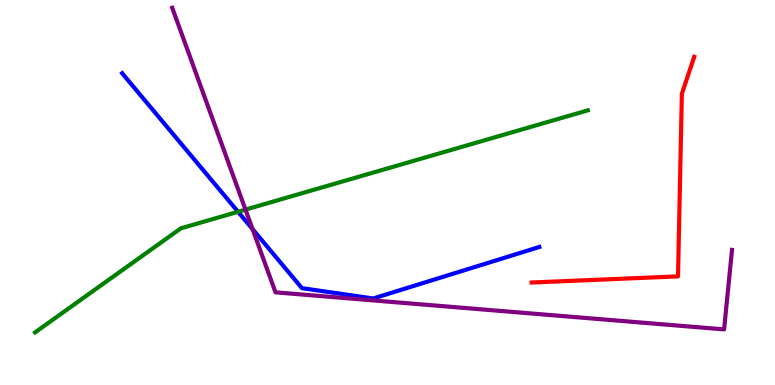[{'lines': ['blue', 'red'], 'intersections': []}, {'lines': ['green', 'red'], 'intersections': []}, {'lines': ['purple', 'red'], 'intersections': []}, {'lines': ['blue', 'green'], 'intersections': [{'x': 3.07, 'y': 4.5}]}, {'lines': ['blue', 'purple'], 'intersections': [{'x': 3.26, 'y': 4.05}]}, {'lines': ['green', 'purple'], 'intersections': [{'x': 3.17, 'y': 4.56}]}]